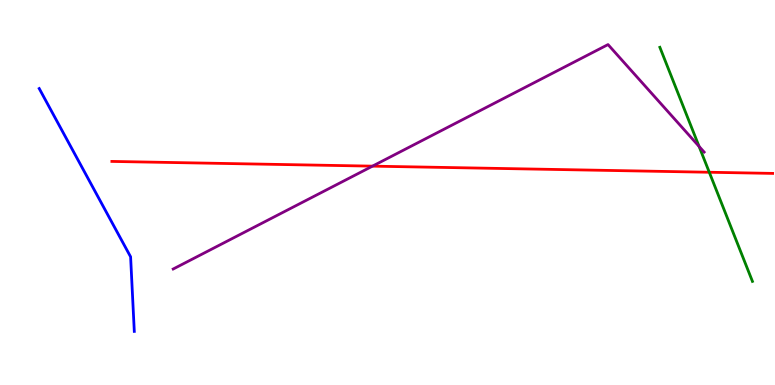[{'lines': ['blue', 'red'], 'intersections': []}, {'lines': ['green', 'red'], 'intersections': [{'x': 9.15, 'y': 5.53}]}, {'lines': ['purple', 'red'], 'intersections': [{'x': 4.81, 'y': 5.68}]}, {'lines': ['blue', 'green'], 'intersections': []}, {'lines': ['blue', 'purple'], 'intersections': []}, {'lines': ['green', 'purple'], 'intersections': [{'x': 9.02, 'y': 6.2}]}]